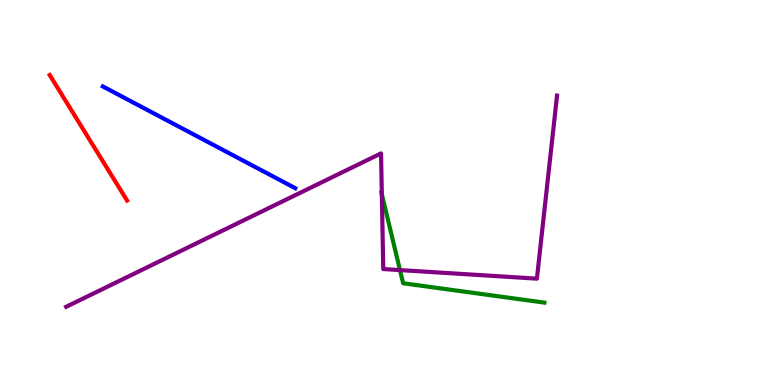[{'lines': ['blue', 'red'], 'intersections': []}, {'lines': ['green', 'red'], 'intersections': []}, {'lines': ['purple', 'red'], 'intersections': []}, {'lines': ['blue', 'green'], 'intersections': []}, {'lines': ['blue', 'purple'], 'intersections': []}, {'lines': ['green', 'purple'], 'intersections': [{'x': 4.93, 'y': 4.96}, {'x': 5.16, 'y': 2.98}]}]